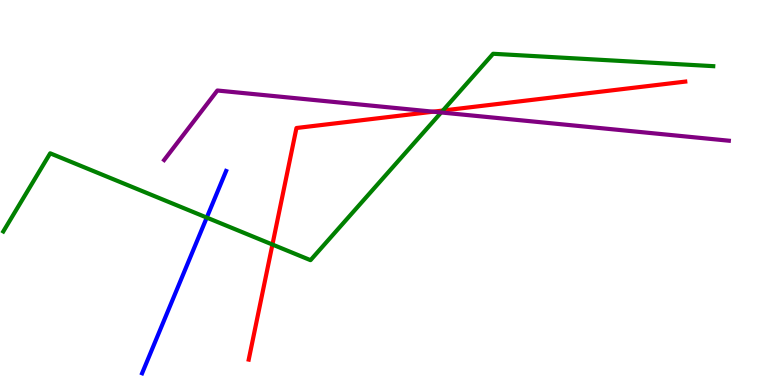[{'lines': ['blue', 'red'], 'intersections': []}, {'lines': ['green', 'red'], 'intersections': [{'x': 3.52, 'y': 3.65}, {'x': 5.71, 'y': 7.13}]}, {'lines': ['purple', 'red'], 'intersections': [{'x': 5.59, 'y': 7.1}]}, {'lines': ['blue', 'green'], 'intersections': [{'x': 2.67, 'y': 4.35}]}, {'lines': ['blue', 'purple'], 'intersections': []}, {'lines': ['green', 'purple'], 'intersections': [{'x': 5.69, 'y': 7.08}]}]